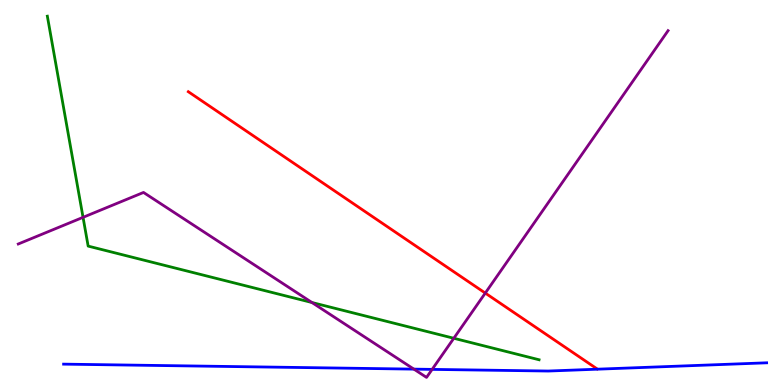[{'lines': ['blue', 'red'], 'intersections': []}, {'lines': ['green', 'red'], 'intersections': []}, {'lines': ['purple', 'red'], 'intersections': [{'x': 6.26, 'y': 2.39}]}, {'lines': ['blue', 'green'], 'intersections': []}, {'lines': ['blue', 'purple'], 'intersections': [{'x': 5.34, 'y': 0.412}, {'x': 5.58, 'y': 0.406}]}, {'lines': ['green', 'purple'], 'intersections': [{'x': 1.07, 'y': 4.36}, {'x': 4.03, 'y': 2.14}, {'x': 5.86, 'y': 1.21}]}]